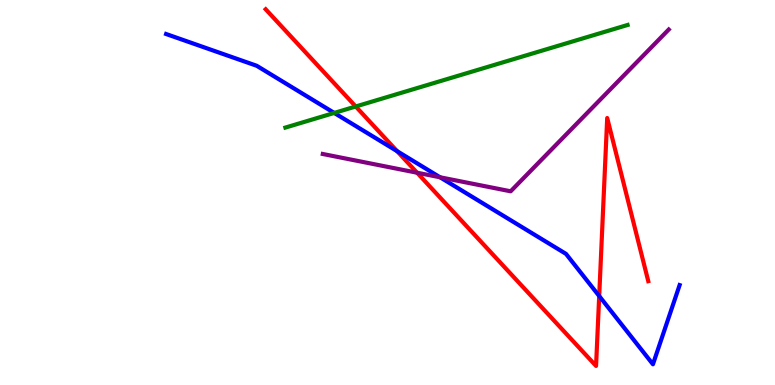[{'lines': ['blue', 'red'], 'intersections': [{'x': 5.12, 'y': 6.07}, {'x': 7.73, 'y': 2.31}]}, {'lines': ['green', 'red'], 'intersections': [{'x': 4.59, 'y': 7.23}]}, {'lines': ['purple', 'red'], 'intersections': [{'x': 5.38, 'y': 5.51}]}, {'lines': ['blue', 'green'], 'intersections': [{'x': 4.31, 'y': 7.07}]}, {'lines': ['blue', 'purple'], 'intersections': [{'x': 5.68, 'y': 5.4}]}, {'lines': ['green', 'purple'], 'intersections': []}]